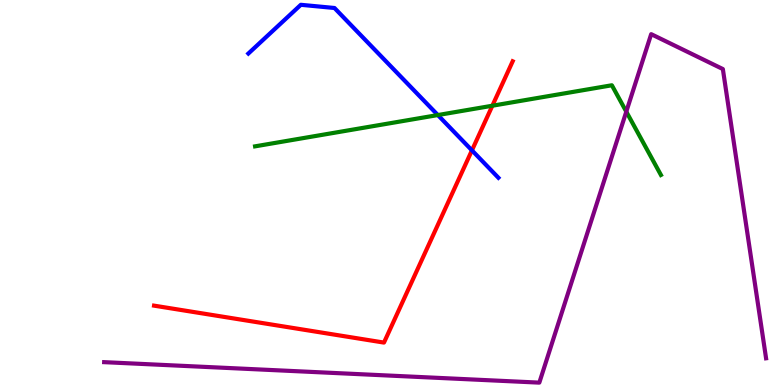[{'lines': ['blue', 'red'], 'intersections': [{'x': 6.09, 'y': 6.09}]}, {'lines': ['green', 'red'], 'intersections': [{'x': 6.35, 'y': 7.25}]}, {'lines': ['purple', 'red'], 'intersections': []}, {'lines': ['blue', 'green'], 'intersections': [{'x': 5.65, 'y': 7.01}]}, {'lines': ['blue', 'purple'], 'intersections': []}, {'lines': ['green', 'purple'], 'intersections': [{'x': 8.08, 'y': 7.1}]}]